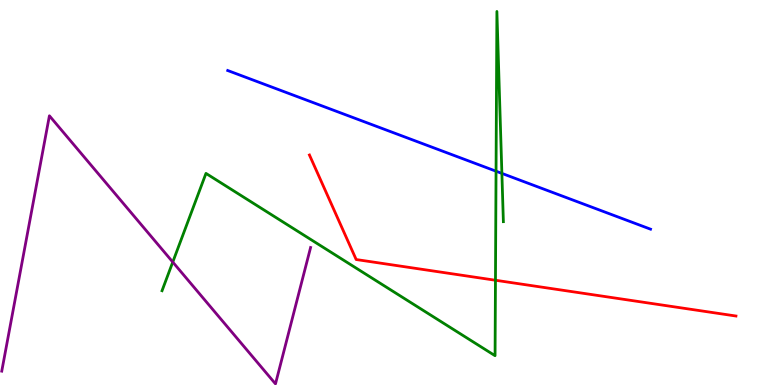[{'lines': ['blue', 'red'], 'intersections': []}, {'lines': ['green', 'red'], 'intersections': [{'x': 6.39, 'y': 2.72}]}, {'lines': ['purple', 'red'], 'intersections': []}, {'lines': ['blue', 'green'], 'intersections': [{'x': 6.4, 'y': 5.55}, {'x': 6.48, 'y': 5.5}]}, {'lines': ['blue', 'purple'], 'intersections': []}, {'lines': ['green', 'purple'], 'intersections': [{'x': 2.23, 'y': 3.19}]}]